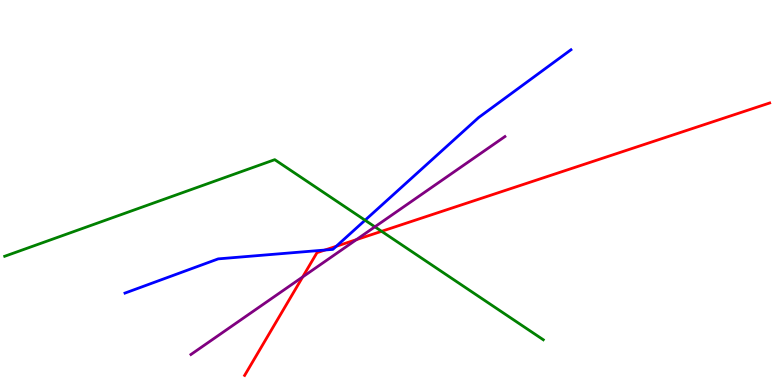[{'lines': ['blue', 'red'], 'intersections': [{'x': 4.19, 'y': 3.51}, {'x': 4.34, 'y': 3.6}]}, {'lines': ['green', 'red'], 'intersections': [{'x': 4.92, 'y': 3.99}]}, {'lines': ['purple', 'red'], 'intersections': [{'x': 3.91, 'y': 2.81}, {'x': 4.6, 'y': 3.78}]}, {'lines': ['blue', 'green'], 'intersections': [{'x': 4.71, 'y': 4.28}]}, {'lines': ['blue', 'purple'], 'intersections': []}, {'lines': ['green', 'purple'], 'intersections': [{'x': 4.84, 'y': 4.11}]}]